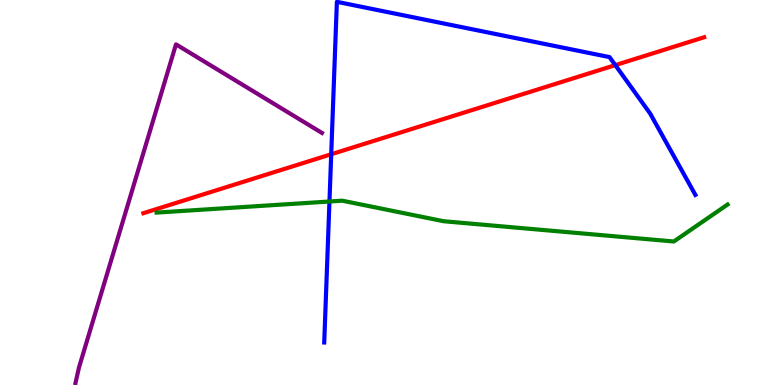[{'lines': ['blue', 'red'], 'intersections': [{'x': 4.27, 'y': 5.99}, {'x': 7.94, 'y': 8.31}]}, {'lines': ['green', 'red'], 'intersections': []}, {'lines': ['purple', 'red'], 'intersections': []}, {'lines': ['blue', 'green'], 'intersections': [{'x': 4.25, 'y': 4.77}]}, {'lines': ['blue', 'purple'], 'intersections': []}, {'lines': ['green', 'purple'], 'intersections': []}]